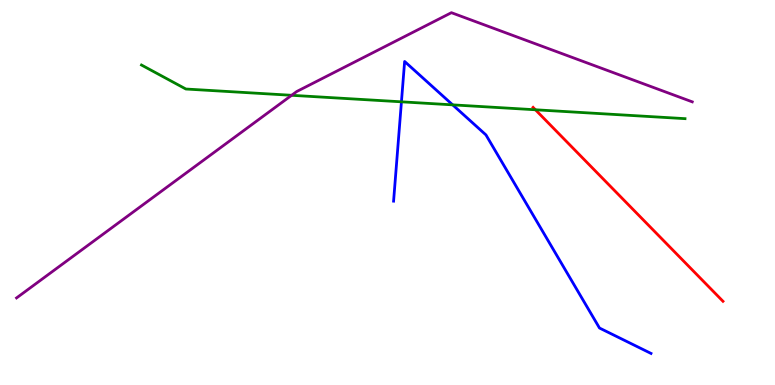[{'lines': ['blue', 'red'], 'intersections': []}, {'lines': ['green', 'red'], 'intersections': [{'x': 6.91, 'y': 7.15}]}, {'lines': ['purple', 'red'], 'intersections': []}, {'lines': ['blue', 'green'], 'intersections': [{'x': 5.18, 'y': 7.36}, {'x': 5.84, 'y': 7.28}]}, {'lines': ['blue', 'purple'], 'intersections': []}, {'lines': ['green', 'purple'], 'intersections': [{'x': 3.76, 'y': 7.52}]}]